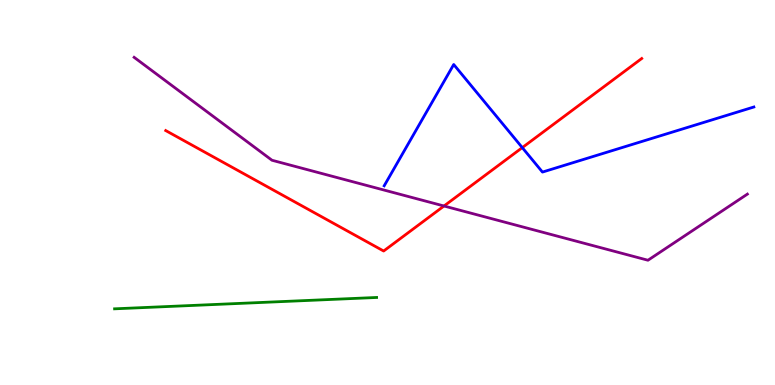[{'lines': ['blue', 'red'], 'intersections': [{'x': 6.74, 'y': 6.17}]}, {'lines': ['green', 'red'], 'intersections': []}, {'lines': ['purple', 'red'], 'intersections': [{'x': 5.73, 'y': 4.65}]}, {'lines': ['blue', 'green'], 'intersections': []}, {'lines': ['blue', 'purple'], 'intersections': []}, {'lines': ['green', 'purple'], 'intersections': []}]